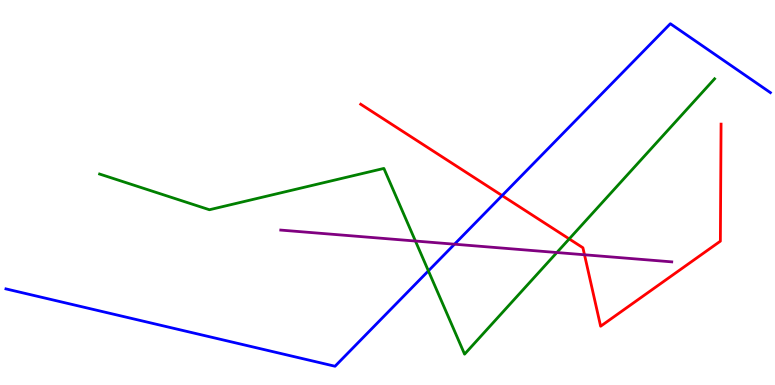[{'lines': ['blue', 'red'], 'intersections': [{'x': 6.48, 'y': 4.92}]}, {'lines': ['green', 'red'], 'intersections': [{'x': 7.34, 'y': 3.79}]}, {'lines': ['purple', 'red'], 'intersections': [{'x': 7.54, 'y': 3.38}]}, {'lines': ['blue', 'green'], 'intersections': [{'x': 5.53, 'y': 2.96}]}, {'lines': ['blue', 'purple'], 'intersections': [{'x': 5.86, 'y': 3.66}]}, {'lines': ['green', 'purple'], 'intersections': [{'x': 5.36, 'y': 3.74}, {'x': 7.19, 'y': 3.44}]}]